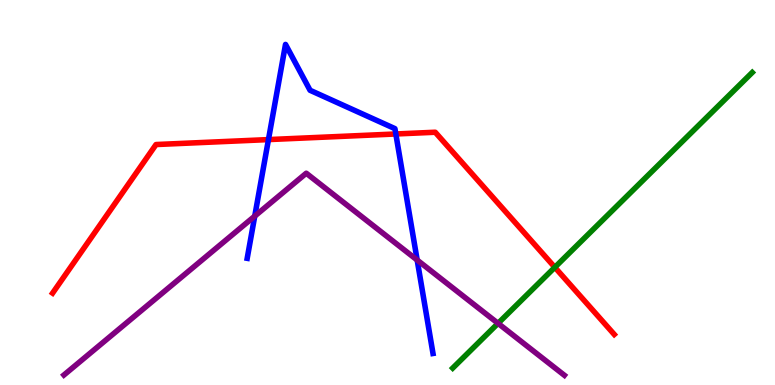[{'lines': ['blue', 'red'], 'intersections': [{'x': 3.46, 'y': 6.37}, {'x': 5.11, 'y': 6.52}]}, {'lines': ['green', 'red'], 'intersections': [{'x': 7.16, 'y': 3.06}]}, {'lines': ['purple', 'red'], 'intersections': []}, {'lines': ['blue', 'green'], 'intersections': []}, {'lines': ['blue', 'purple'], 'intersections': [{'x': 3.29, 'y': 4.39}, {'x': 5.38, 'y': 3.25}]}, {'lines': ['green', 'purple'], 'intersections': [{'x': 6.43, 'y': 1.6}]}]